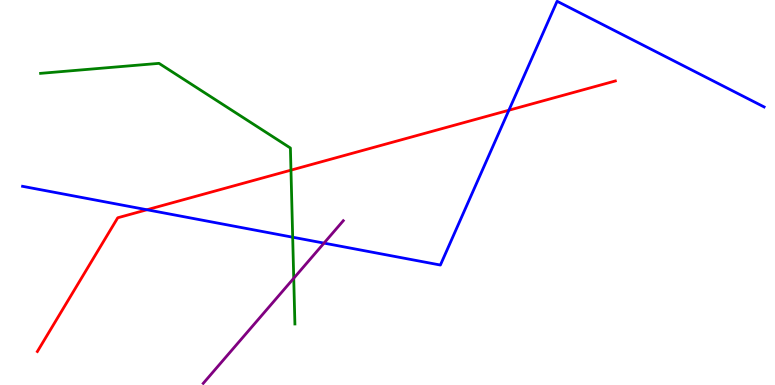[{'lines': ['blue', 'red'], 'intersections': [{'x': 1.9, 'y': 4.55}, {'x': 6.57, 'y': 7.14}]}, {'lines': ['green', 'red'], 'intersections': [{'x': 3.75, 'y': 5.58}]}, {'lines': ['purple', 'red'], 'intersections': []}, {'lines': ['blue', 'green'], 'intersections': [{'x': 3.78, 'y': 3.84}]}, {'lines': ['blue', 'purple'], 'intersections': [{'x': 4.18, 'y': 3.69}]}, {'lines': ['green', 'purple'], 'intersections': [{'x': 3.79, 'y': 2.77}]}]